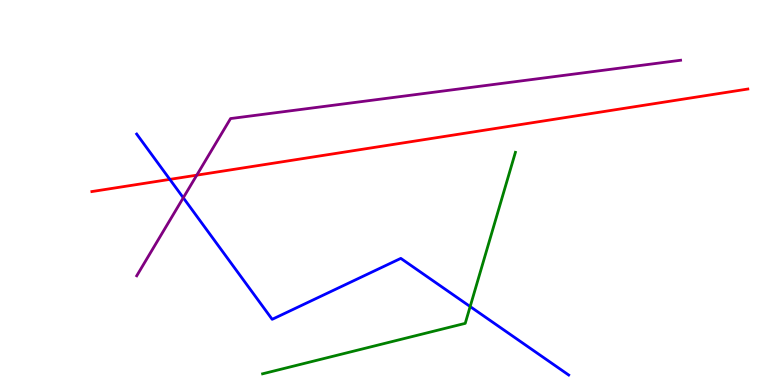[{'lines': ['blue', 'red'], 'intersections': [{'x': 2.19, 'y': 5.34}]}, {'lines': ['green', 'red'], 'intersections': []}, {'lines': ['purple', 'red'], 'intersections': [{'x': 2.54, 'y': 5.45}]}, {'lines': ['blue', 'green'], 'intersections': [{'x': 6.07, 'y': 2.04}]}, {'lines': ['blue', 'purple'], 'intersections': [{'x': 2.36, 'y': 4.86}]}, {'lines': ['green', 'purple'], 'intersections': []}]